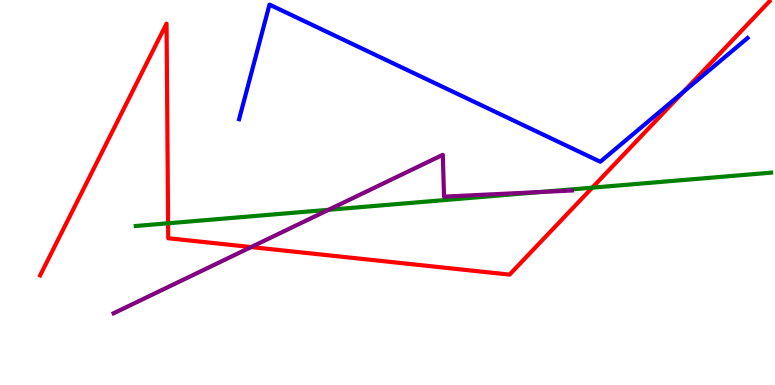[{'lines': ['blue', 'red'], 'intersections': [{'x': 8.81, 'y': 7.6}]}, {'lines': ['green', 'red'], 'intersections': [{'x': 2.17, 'y': 4.2}, {'x': 7.64, 'y': 5.13}]}, {'lines': ['purple', 'red'], 'intersections': [{'x': 3.24, 'y': 3.58}]}, {'lines': ['blue', 'green'], 'intersections': []}, {'lines': ['blue', 'purple'], 'intersections': []}, {'lines': ['green', 'purple'], 'intersections': [{'x': 4.24, 'y': 4.55}, {'x': 6.98, 'y': 5.01}]}]